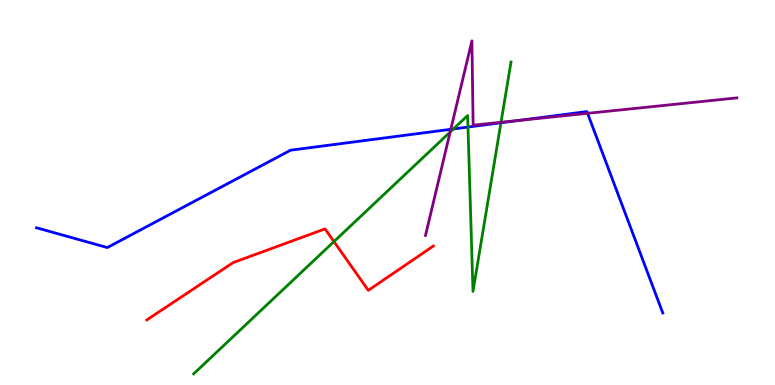[{'lines': ['blue', 'red'], 'intersections': []}, {'lines': ['green', 'red'], 'intersections': [{'x': 4.31, 'y': 3.73}]}, {'lines': ['purple', 'red'], 'intersections': []}, {'lines': ['blue', 'green'], 'intersections': [{'x': 5.85, 'y': 6.65}, {'x': 6.04, 'y': 6.7}, {'x': 6.46, 'y': 6.81}]}, {'lines': ['blue', 'purple'], 'intersections': [{'x': 5.82, 'y': 6.64}, {'x': 6.7, 'y': 6.87}, {'x': 7.58, 'y': 7.06}]}, {'lines': ['green', 'purple'], 'intersections': [{'x': 5.81, 'y': 6.57}, {'x': 6.46, 'y': 6.82}]}]